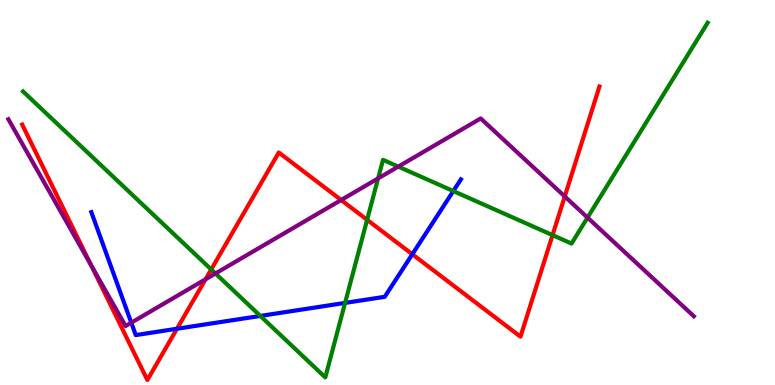[{'lines': ['blue', 'red'], 'intersections': [{'x': 2.28, 'y': 1.46}, {'x': 5.32, 'y': 3.4}]}, {'lines': ['green', 'red'], 'intersections': [{'x': 2.73, 'y': 3.0}, {'x': 4.74, 'y': 4.29}, {'x': 7.13, 'y': 3.89}]}, {'lines': ['purple', 'red'], 'intersections': [{'x': 1.18, 'y': 3.11}, {'x': 2.65, 'y': 2.75}, {'x': 4.4, 'y': 4.8}, {'x': 7.29, 'y': 4.9}]}, {'lines': ['blue', 'green'], 'intersections': [{'x': 3.36, 'y': 1.79}, {'x': 4.45, 'y': 2.13}, {'x': 5.85, 'y': 5.04}]}, {'lines': ['blue', 'purple'], 'intersections': [{'x': 1.69, 'y': 1.62}]}, {'lines': ['green', 'purple'], 'intersections': [{'x': 2.78, 'y': 2.9}, {'x': 4.88, 'y': 5.37}, {'x': 5.14, 'y': 5.67}, {'x': 7.58, 'y': 4.35}]}]